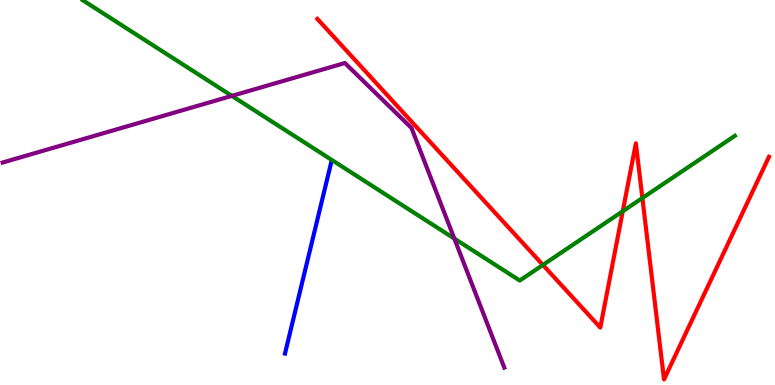[{'lines': ['blue', 'red'], 'intersections': []}, {'lines': ['green', 'red'], 'intersections': [{'x': 7.01, 'y': 3.12}, {'x': 8.04, 'y': 4.51}, {'x': 8.29, 'y': 4.86}]}, {'lines': ['purple', 'red'], 'intersections': []}, {'lines': ['blue', 'green'], 'intersections': []}, {'lines': ['blue', 'purple'], 'intersections': []}, {'lines': ['green', 'purple'], 'intersections': [{'x': 2.99, 'y': 7.51}, {'x': 5.86, 'y': 3.8}]}]